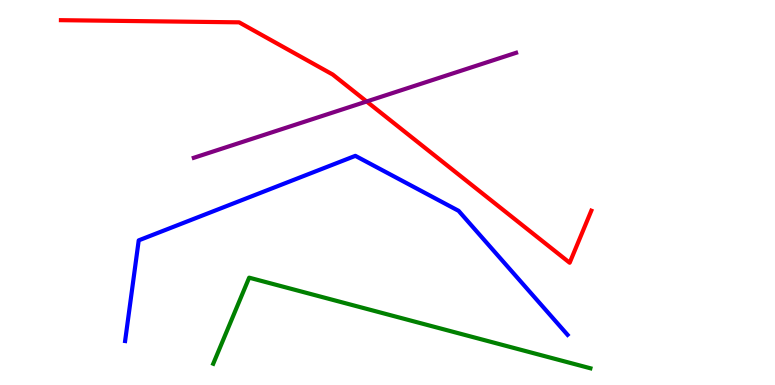[{'lines': ['blue', 'red'], 'intersections': []}, {'lines': ['green', 'red'], 'intersections': []}, {'lines': ['purple', 'red'], 'intersections': [{'x': 4.73, 'y': 7.36}]}, {'lines': ['blue', 'green'], 'intersections': []}, {'lines': ['blue', 'purple'], 'intersections': []}, {'lines': ['green', 'purple'], 'intersections': []}]